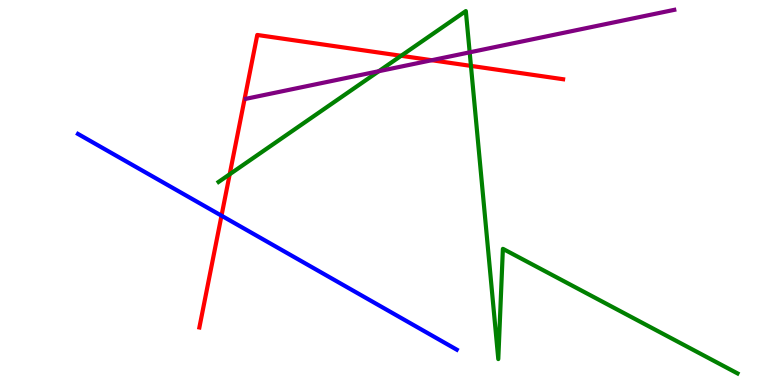[{'lines': ['blue', 'red'], 'intersections': [{'x': 2.86, 'y': 4.4}]}, {'lines': ['green', 'red'], 'intersections': [{'x': 2.96, 'y': 5.47}, {'x': 5.18, 'y': 8.55}, {'x': 6.08, 'y': 8.29}]}, {'lines': ['purple', 'red'], 'intersections': [{'x': 5.57, 'y': 8.44}]}, {'lines': ['blue', 'green'], 'intersections': []}, {'lines': ['blue', 'purple'], 'intersections': []}, {'lines': ['green', 'purple'], 'intersections': [{'x': 4.89, 'y': 8.15}, {'x': 6.06, 'y': 8.64}]}]